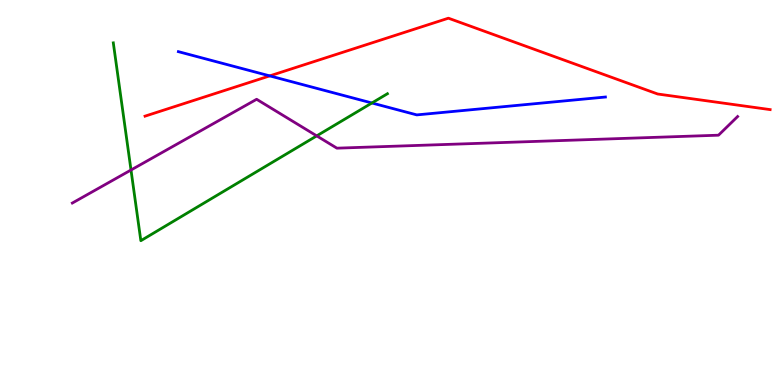[{'lines': ['blue', 'red'], 'intersections': [{'x': 3.48, 'y': 8.03}]}, {'lines': ['green', 'red'], 'intersections': []}, {'lines': ['purple', 'red'], 'intersections': []}, {'lines': ['blue', 'green'], 'intersections': [{'x': 4.8, 'y': 7.33}]}, {'lines': ['blue', 'purple'], 'intersections': []}, {'lines': ['green', 'purple'], 'intersections': [{'x': 1.69, 'y': 5.58}, {'x': 4.09, 'y': 6.47}]}]